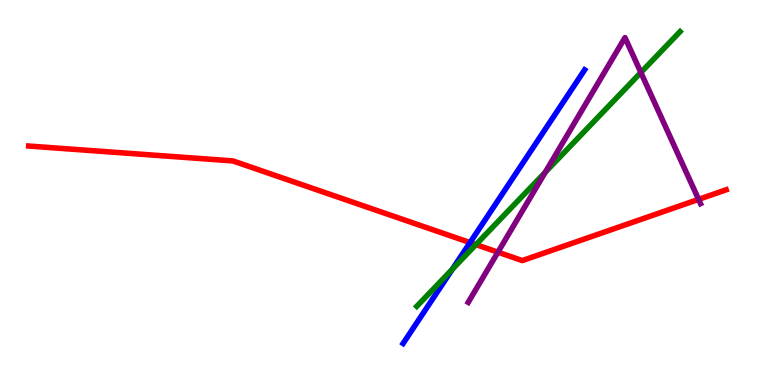[{'lines': ['blue', 'red'], 'intersections': [{'x': 6.07, 'y': 3.7}]}, {'lines': ['green', 'red'], 'intersections': [{'x': 6.14, 'y': 3.65}]}, {'lines': ['purple', 'red'], 'intersections': [{'x': 6.42, 'y': 3.45}, {'x': 9.01, 'y': 4.82}]}, {'lines': ['blue', 'green'], 'intersections': [{'x': 5.84, 'y': 3.01}]}, {'lines': ['blue', 'purple'], 'intersections': []}, {'lines': ['green', 'purple'], 'intersections': [{'x': 7.04, 'y': 5.52}, {'x': 8.27, 'y': 8.12}]}]